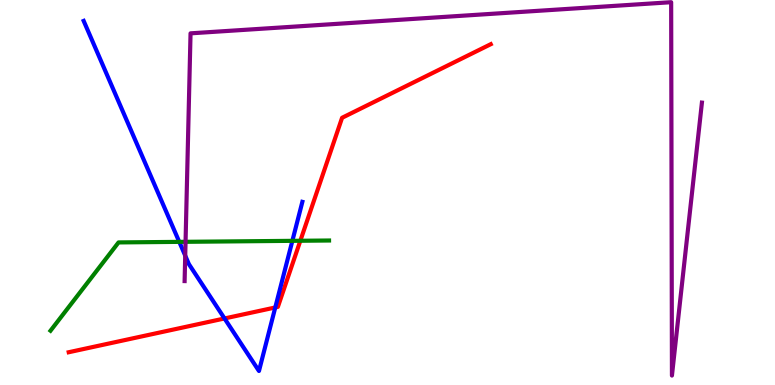[{'lines': ['blue', 'red'], 'intersections': [{'x': 2.9, 'y': 1.73}, {'x': 3.55, 'y': 2.01}]}, {'lines': ['green', 'red'], 'intersections': [{'x': 3.88, 'y': 3.75}]}, {'lines': ['purple', 'red'], 'intersections': []}, {'lines': ['blue', 'green'], 'intersections': [{'x': 2.31, 'y': 3.72}, {'x': 3.77, 'y': 3.74}]}, {'lines': ['blue', 'purple'], 'intersections': [{'x': 2.39, 'y': 3.36}]}, {'lines': ['green', 'purple'], 'intersections': [{'x': 2.39, 'y': 3.72}]}]